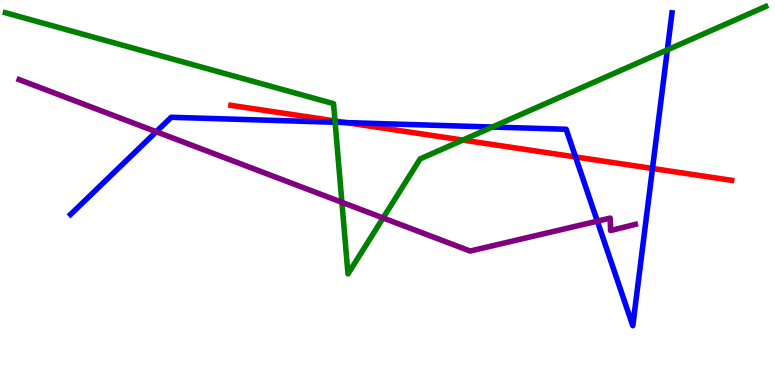[{'lines': ['blue', 'red'], 'intersections': [{'x': 4.47, 'y': 6.82}, {'x': 7.43, 'y': 5.92}, {'x': 8.42, 'y': 5.62}]}, {'lines': ['green', 'red'], 'intersections': [{'x': 4.32, 'y': 6.86}, {'x': 5.97, 'y': 6.36}]}, {'lines': ['purple', 'red'], 'intersections': []}, {'lines': ['blue', 'green'], 'intersections': [{'x': 4.32, 'y': 6.82}, {'x': 6.35, 'y': 6.7}, {'x': 8.61, 'y': 8.7}]}, {'lines': ['blue', 'purple'], 'intersections': [{'x': 2.02, 'y': 6.58}, {'x': 7.71, 'y': 4.26}]}, {'lines': ['green', 'purple'], 'intersections': [{'x': 4.41, 'y': 4.75}, {'x': 4.94, 'y': 4.34}]}]